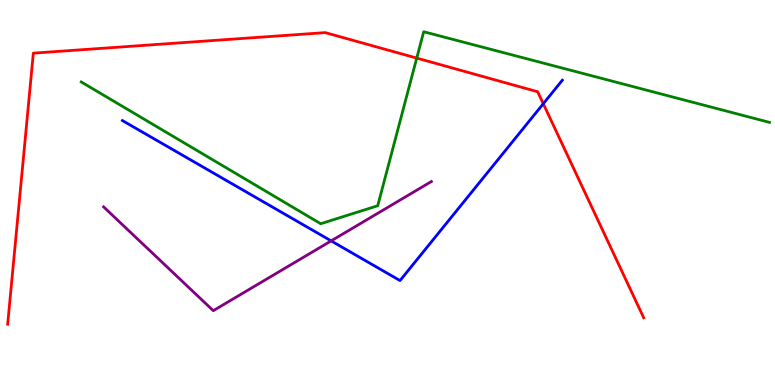[{'lines': ['blue', 'red'], 'intersections': [{'x': 7.01, 'y': 7.31}]}, {'lines': ['green', 'red'], 'intersections': [{'x': 5.38, 'y': 8.49}]}, {'lines': ['purple', 'red'], 'intersections': []}, {'lines': ['blue', 'green'], 'intersections': []}, {'lines': ['blue', 'purple'], 'intersections': [{'x': 4.27, 'y': 3.74}]}, {'lines': ['green', 'purple'], 'intersections': []}]